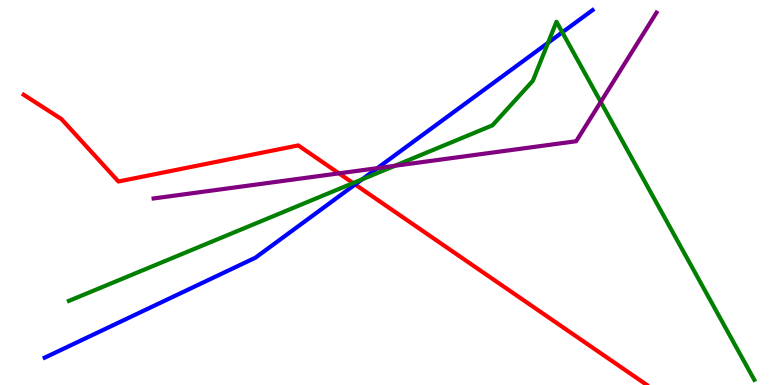[{'lines': ['blue', 'red'], 'intersections': [{'x': 4.58, 'y': 5.21}]}, {'lines': ['green', 'red'], 'intersections': [{'x': 4.56, 'y': 5.24}]}, {'lines': ['purple', 'red'], 'intersections': [{'x': 4.37, 'y': 5.5}]}, {'lines': ['blue', 'green'], 'intersections': [{'x': 4.67, 'y': 5.34}, {'x': 7.07, 'y': 8.89}, {'x': 7.26, 'y': 9.16}]}, {'lines': ['blue', 'purple'], 'intersections': [{'x': 4.87, 'y': 5.63}]}, {'lines': ['green', 'purple'], 'intersections': [{'x': 5.1, 'y': 5.69}, {'x': 7.75, 'y': 7.35}]}]